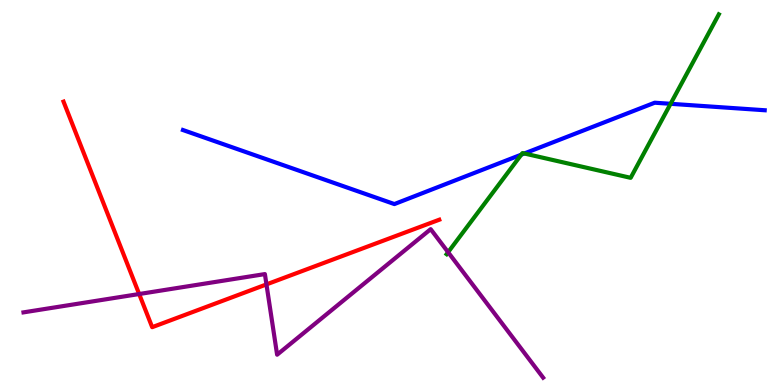[{'lines': ['blue', 'red'], 'intersections': []}, {'lines': ['green', 'red'], 'intersections': []}, {'lines': ['purple', 'red'], 'intersections': [{'x': 1.8, 'y': 2.36}, {'x': 3.44, 'y': 2.61}]}, {'lines': ['blue', 'green'], 'intersections': [{'x': 6.73, 'y': 5.98}, {'x': 6.77, 'y': 6.01}, {'x': 8.65, 'y': 7.3}]}, {'lines': ['blue', 'purple'], 'intersections': []}, {'lines': ['green', 'purple'], 'intersections': [{'x': 5.78, 'y': 3.45}]}]